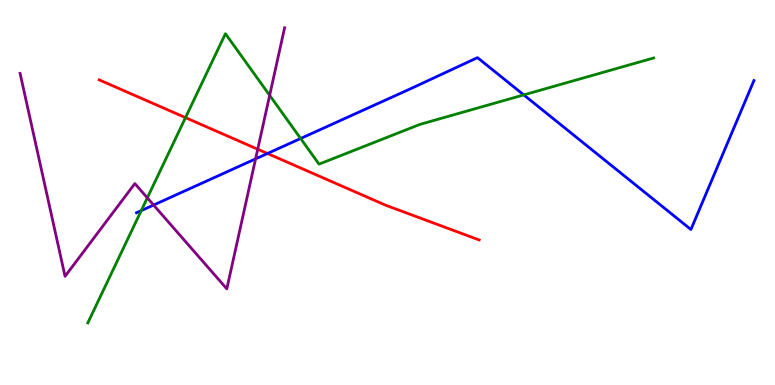[{'lines': ['blue', 'red'], 'intersections': [{'x': 3.45, 'y': 6.01}]}, {'lines': ['green', 'red'], 'intersections': [{'x': 2.39, 'y': 6.94}]}, {'lines': ['purple', 'red'], 'intersections': [{'x': 3.33, 'y': 6.12}]}, {'lines': ['blue', 'green'], 'intersections': [{'x': 1.82, 'y': 4.53}, {'x': 3.88, 'y': 6.4}, {'x': 6.76, 'y': 7.54}]}, {'lines': ['blue', 'purple'], 'intersections': [{'x': 1.98, 'y': 4.67}, {'x': 3.3, 'y': 5.87}]}, {'lines': ['green', 'purple'], 'intersections': [{'x': 1.9, 'y': 4.86}, {'x': 3.48, 'y': 7.52}]}]